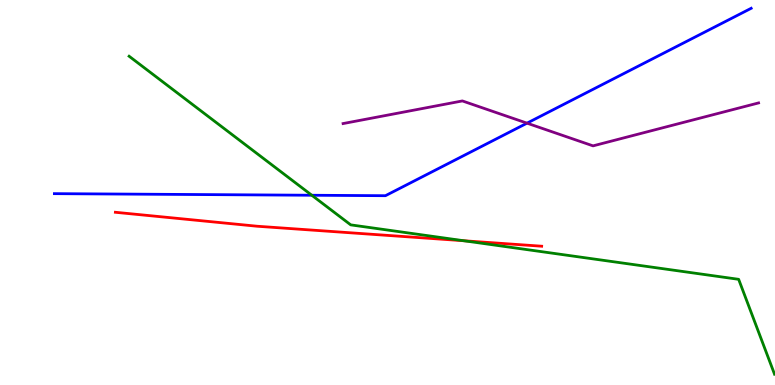[{'lines': ['blue', 'red'], 'intersections': []}, {'lines': ['green', 'red'], 'intersections': [{'x': 5.99, 'y': 3.75}]}, {'lines': ['purple', 'red'], 'intersections': []}, {'lines': ['blue', 'green'], 'intersections': [{'x': 4.02, 'y': 4.93}]}, {'lines': ['blue', 'purple'], 'intersections': [{'x': 6.8, 'y': 6.8}]}, {'lines': ['green', 'purple'], 'intersections': []}]